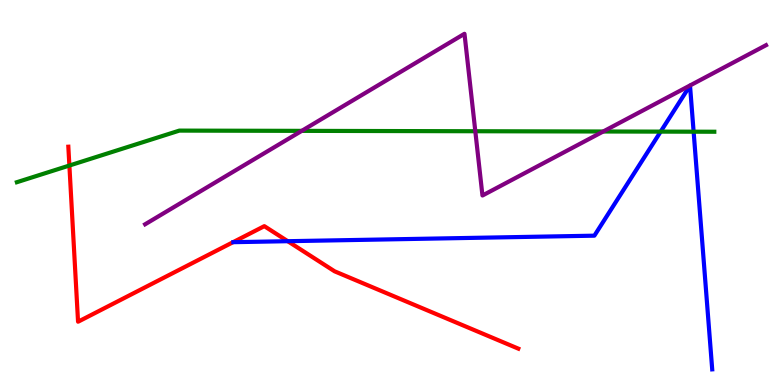[{'lines': ['blue', 'red'], 'intersections': [{'x': 3.71, 'y': 3.74}]}, {'lines': ['green', 'red'], 'intersections': [{'x': 0.895, 'y': 5.7}]}, {'lines': ['purple', 'red'], 'intersections': []}, {'lines': ['blue', 'green'], 'intersections': [{'x': 8.52, 'y': 6.58}, {'x': 8.95, 'y': 6.58}]}, {'lines': ['blue', 'purple'], 'intersections': []}, {'lines': ['green', 'purple'], 'intersections': [{'x': 3.89, 'y': 6.6}, {'x': 6.13, 'y': 6.59}, {'x': 7.78, 'y': 6.58}]}]